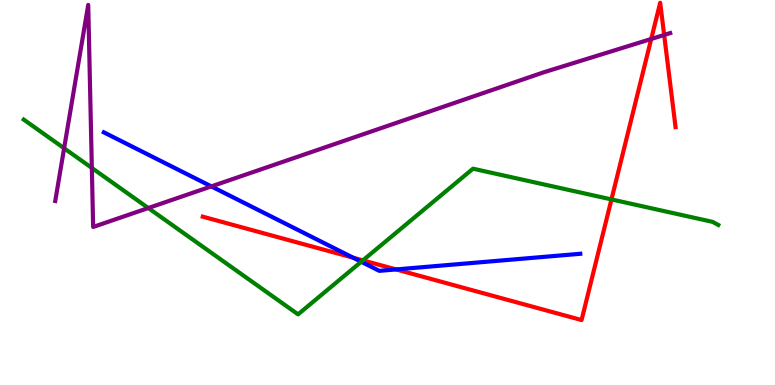[{'lines': ['blue', 'red'], 'intersections': [{'x': 4.56, 'y': 3.31}, {'x': 5.11, 'y': 3.0}]}, {'lines': ['green', 'red'], 'intersections': [{'x': 4.68, 'y': 3.24}, {'x': 7.89, 'y': 4.82}]}, {'lines': ['purple', 'red'], 'intersections': [{'x': 8.4, 'y': 8.99}, {'x': 8.57, 'y': 9.09}]}, {'lines': ['blue', 'green'], 'intersections': [{'x': 4.66, 'y': 3.2}]}, {'lines': ['blue', 'purple'], 'intersections': [{'x': 2.73, 'y': 5.16}]}, {'lines': ['green', 'purple'], 'intersections': [{'x': 0.827, 'y': 6.15}, {'x': 1.19, 'y': 5.64}, {'x': 1.91, 'y': 4.6}]}]